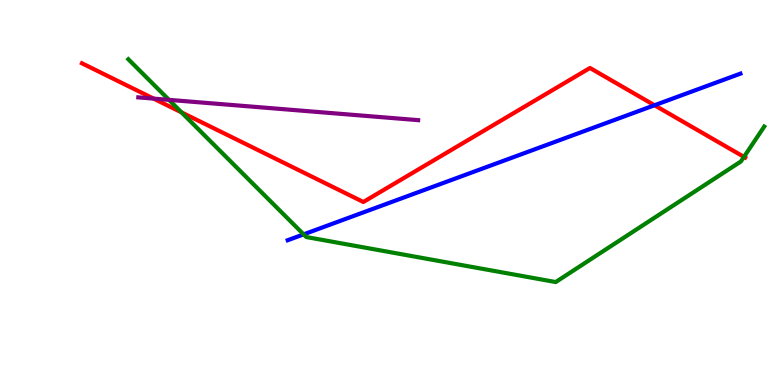[{'lines': ['blue', 'red'], 'intersections': [{'x': 8.45, 'y': 7.27}]}, {'lines': ['green', 'red'], 'intersections': [{'x': 2.34, 'y': 7.08}, {'x': 9.6, 'y': 5.93}]}, {'lines': ['purple', 'red'], 'intersections': [{'x': 1.98, 'y': 7.44}]}, {'lines': ['blue', 'green'], 'intersections': [{'x': 3.92, 'y': 3.91}]}, {'lines': ['blue', 'purple'], 'intersections': []}, {'lines': ['green', 'purple'], 'intersections': [{'x': 2.18, 'y': 7.41}]}]